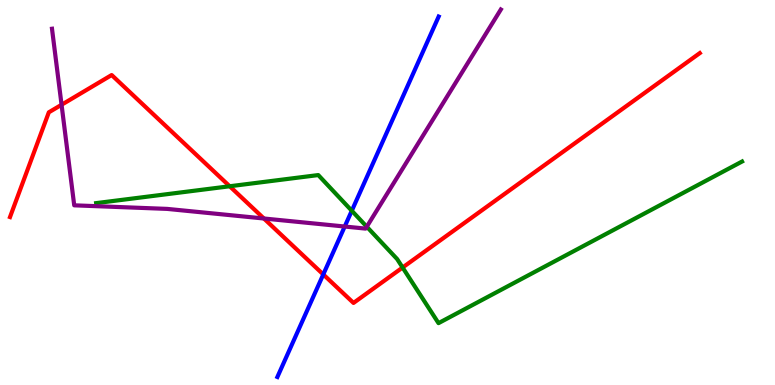[{'lines': ['blue', 'red'], 'intersections': [{'x': 4.17, 'y': 2.87}]}, {'lines': ['green', 'red'], 'intersections': [{'x': 2.96, 'y': 5.16}, {'x': 5.19, 'y': 3.05}]}, {'lines': ['purple', 'red'], 'intersections': [{'x': 0.794, 'y': 7.28}, {'x': 3.41, 'y': 4.32}]}, {'lines': ['blue', 'green'], 'intersections': [{'x': 4.54, 'y': 4.53}]}, {'lines': ['blue', 'purple'], 'intersections': [{'x': 4.45, 'y': 4.12}]}, {'lines': ['green', 'purple'], 'intersections': [{'x': 4.73, 'y': 4.11}]}]